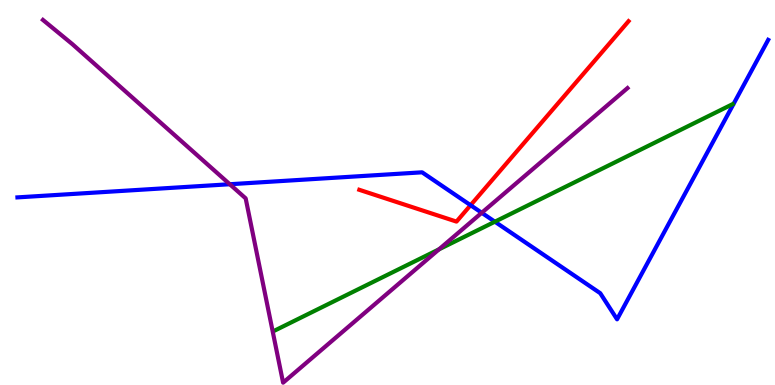[{'lines': ['blue', 'red'], 'intersections': [{'x': 6.07, 'y': 4.67}]}, {'lines': ['green', 'red'], 'intersections': []}, {'lines': ['purple', 'red'], 'intersections': []}, {'lines': ['blue', 'green'], 'intersections': [{'x': 6.39, 'y': 4.24}]}, {'lines': ['blue', 'purple'], 'intersections': [{'x': 2.96, 'y': 5.21}, {'x': 6.22, 'y': 4.47}]}, {'lines': ['green', 'purple'], 'intersections': [{'x': 5.66, 'y': 3.52}]}]